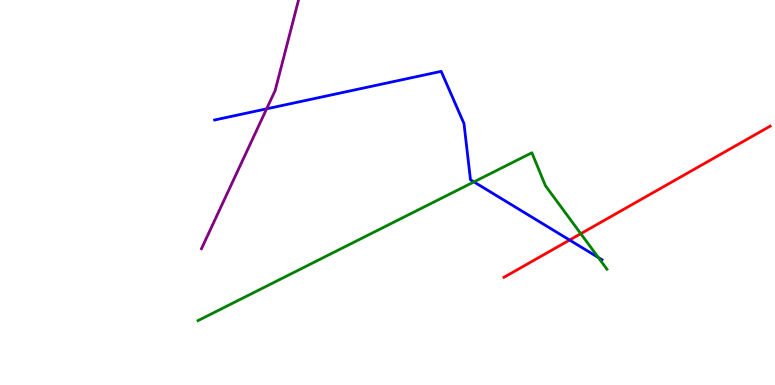[{'lines': ['blue', 'red'], 'intersections': [{'x': 7.35, 'y': 3.77}]}, {'lines': ['green', 'red'], 'intersections': [{'x': 7.49, 'y': 3.93}]}, {'lines': ['purple', 'red'], 'intersections': []}, {'lines': ['blue', 'green'], 'intersections': [{'x': 6.12, 'y': 5.28}, {'x': 7.72, 'y': 3.31}]}, {'lines': ['blue', 'purple'], 'intersections': [{'x': 3.44, 'y': 7.17}]}, {'lines': ['green', 'purple'], 'intersections': []}]